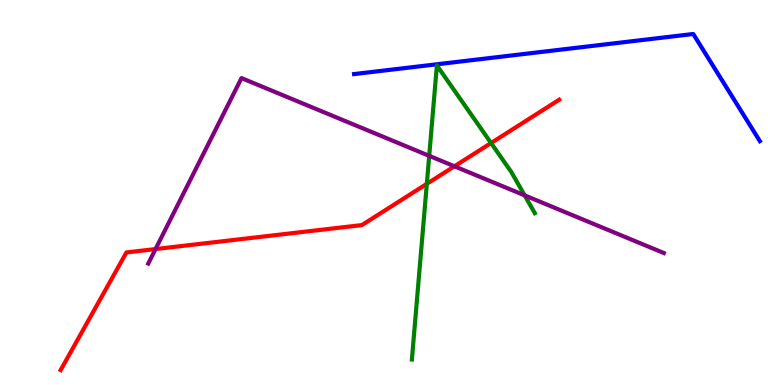[{'lines': ['blue', 'red'], 'intersections': []}, {'lines': ['green', 'red'], 'intersections': [{'x': 5.51, 'y': 5.23}, {'x': 6.34, 'y': 6.29}]}, {'lines': ['purple', 'red'], 'intersections': [{'x': 2.01, 'y': 3.53}, {'x': 5.86, 'y': 5.68}]}, {'lines': ['blue', 'green'], 'intersections': []}, {'lines': ['blue', 'purple'], 'intersections': []}, {'lines': ['green', 'purple'], 'intersections': [{'x': 5.54, 'y': 5.95}, {'x': 6.77, 'y': 4.93}]}]